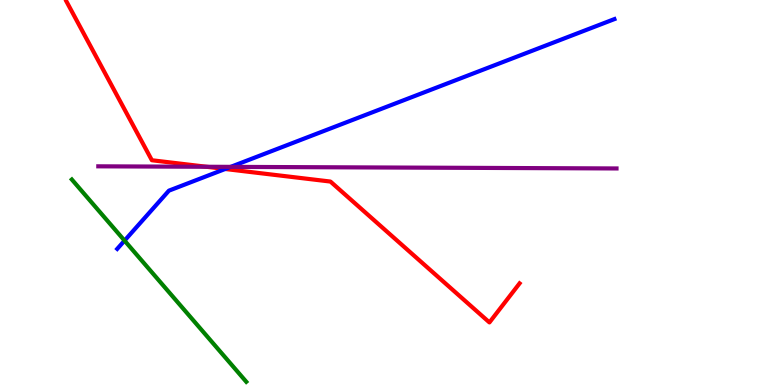[{'lines': ['blue', 'red'], 'intersections': [{'x': 2.91, 'y': 5.61}]}, {'lines': ['green', 'red'], 'intersections': []}, {'lines': ['purple', 'red'], 'intersections': [{'x': 2.66, 'y': 5.67}]}, {'lines': ['blue', 'green'], 'intersections': [{'x': 1.61, 'y': 3.75}]}, {'lines': ['blue', 'purple'], 'intersections': [{'x': 2.98, 'y': 5.67}]}, {'lines': ['green', 'purple'], 'intersections': []}]